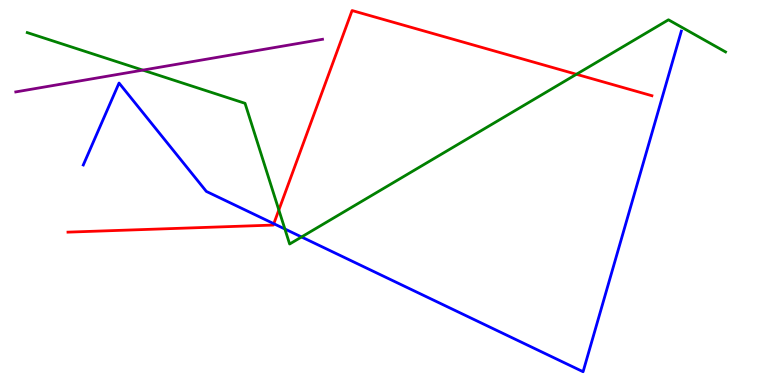[{'lines': ['blue', 'red'], 'intersections': [{'x': 3.53, 'y': 4.19}]}, {'lines': ['green', 'red'], 'intersections': [{'x': 3.6, 'y': 4.55}, {'x': 7.44, 'y': 8.07}]}, {'lines': ['purple', 'red'], 'intersections': []}, {'lines': ['blue', 'green'], 'intersections': [{'x': 3.68, 'y': 4.05}, {'x': 3.89, 'y': 3.84}]}, {'lines': ['blue', 'purple'], 'intersections': []}, {'lines': ['green', 'purple'], 'intersections': [{'x': 1.84, 'y': 8.18}]}]